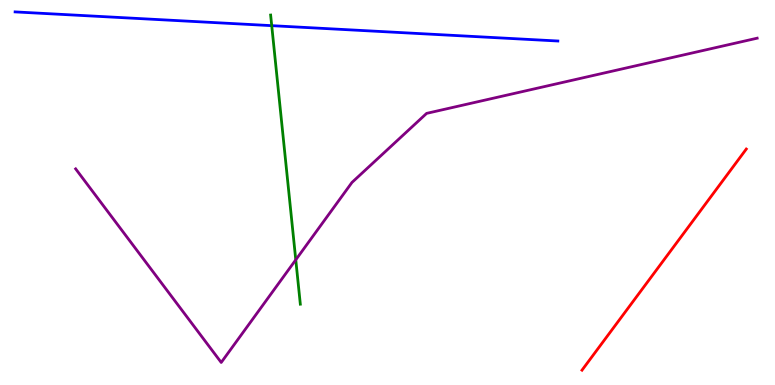[{'lines': ['blue', 'red'], 'intersections': []}, {'lines': ['green', 'red'], 'intersections': []}, {'lines': ['purple', 'red'], 'intersections': []}, {'lines': ['blue', 'green'], 'intersections': [{'x': 3.51, 'y': 9.33}]}, {'lines': ['blue', 'purple'], 'intersections': []}, {'lines': ['green', 'purple'], 'intersections': [{'x': 3.82, 'y': 3.25}]}]